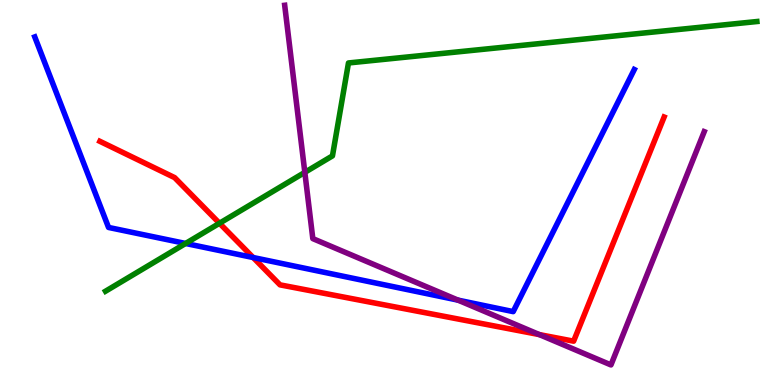[{'lines': ['blue', 'red'], 'intersections': [{'x': 3.27, 'y': 3.31}]}, {'lines': ['green', 'red'], 'intersections': [{'x': 2.83, 'y': 4.2}]}, {'lines': ['purple', 'red'], 'intersections': [{'x': 6.96, 'y': 1.31}]}, {'lines': ['blue', 'green'], 'intersections': [{'x': 2.39, 'y': 3.68}]}, {'lines': ['blue', 'purple'], 'intersections': [{'x': 5.91, 'y': 2.2}]}, {'lines': ['green', 'purple'], 'intersections': [{'x': 3.93, 'y': 5.52}]}]